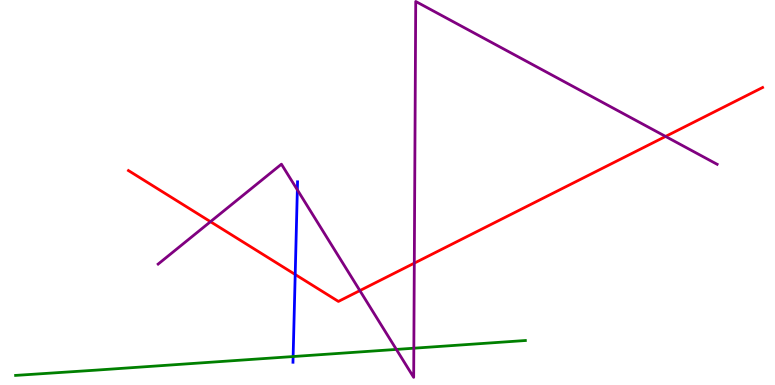[{'lines': ['blue', 'red'], 'intersections': [{'x': 3.81, 'y': 2.87}]}, {'lines': ['green', 'red'], 'intersections': []}, {'lines': ['purple', 'red'], 'intersections': [{'x': 2.72, 'y': 4.24}, {'x': 4.64, 'y': 2.45}, {'x': 5.35, 'y': 3.16}, {'x': 8.59, 'y': 6.46}]}, {'lines': ['blue', 'green'], 'intersections': [{'x': 3.78, 'y': 0.739}]}, {'lines': ['blue', 'purple'], 'intersections': [{'x': 3.84, 'y': 5.07}]}, {'lines': ['green', 'purple'], 'intersections': [{'x': 5.11, 'y': 0.924}, {'x': 5.34, 'y': 0.956}]}]